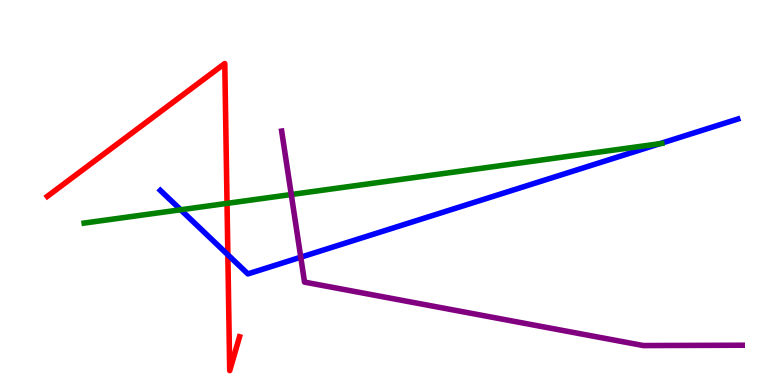[{'lines': ['blue', 'red'], 'intersections': [{'x': 2.94, 'y': 3.38}]}, {'lines': ['green', 'red'], 'intersections': [{'x': 2.93, 'y': 4.72}]}, {'lines': ['purple', 'red'], 'intersections': []}, {'lines': ['blue', 'green'], 'intersections': [{'x': 2.33, 'y': 4.55}, {'x': 8.51, 'y': 6.27}]}, {'lines': ['blue', 'purple'], 'intersections': [{'x': 3.88, 'y': 3.32}]}, {'lines': ['green', 'purple'], 'intersections': [{'x': 3.76, 'y': 4.95}]}]